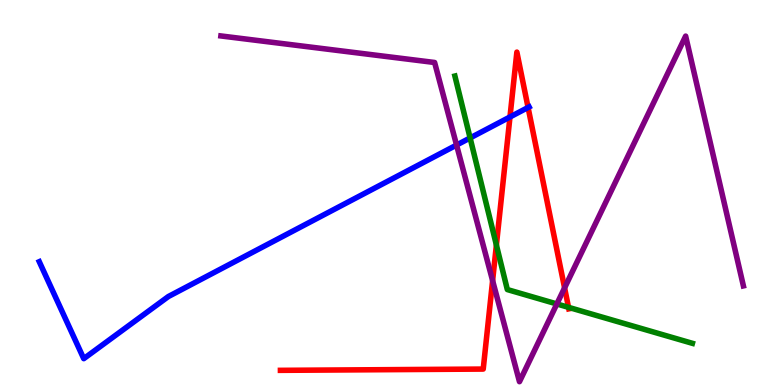[{'lines': ['blue', 'red'], 'intersections': [{'x': 6.58, 'y': 6.96}, {'x': 6.81, 'y': 7.21}]}, {'lines': ['green', 'red'], 'intersections': [{'x': 6.41, 'y': 3.64}, {'x': 7.34, 'y': 2.02}]}, {'lines': ['purple', 'red'], 'intersections': [{'x': 6.36, 'y': 2.71}, {'x': 7.28, 'y': 2.52}]}, {'lines': ['blue', 'green'], 'intersections': [{'x': 6.07, 'y': 6.42}]}, {'lines': ['blue', 'purple'], 'intersections': [{'x': 5.89, 'y': 6.23}]}, {'lines': ['green', 'purple'], 'intersections': [{'x': 7.19, 'y': 2.11}]}]